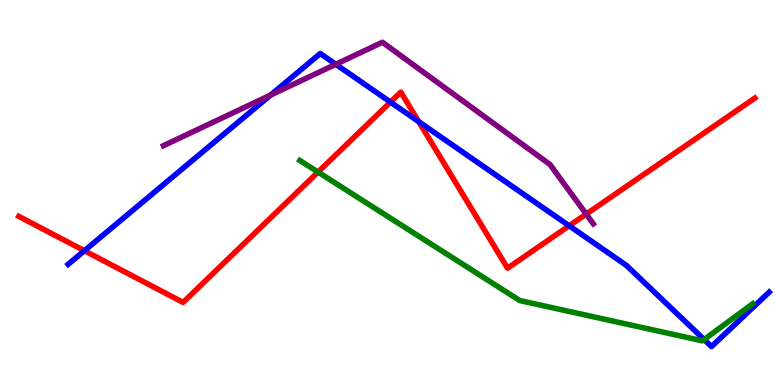[{'lines': ['blue', 'red'], 'intersections': [{'x': 1.09, 'y': 3.49}, {'x': 5.04, 'y': 7.35}, {'x': 5.4, 'y': 6.84}, {'x': 7.34, 'y': 4.14}]}, {'lines': ['green', 'red'], 'intersections': [{'x': 4.1, 'y': 5.53}]}, {'lines': ['purple', 'red'], 'intersections': [{'x': 7.56, 'y': 4.44}]}, {'lines': ['blue', 'green'], 'intersections': [{'x': 9.09, 'y': 1.18}]}, {'lines': ['blue', 'purple'], 'intersections': [{'x': 3.49, 'y': 7.53}, {'x': 4.33, 'y': 8.33}]}, {'lines': ['green', 'purple'], 'intersections': []}]